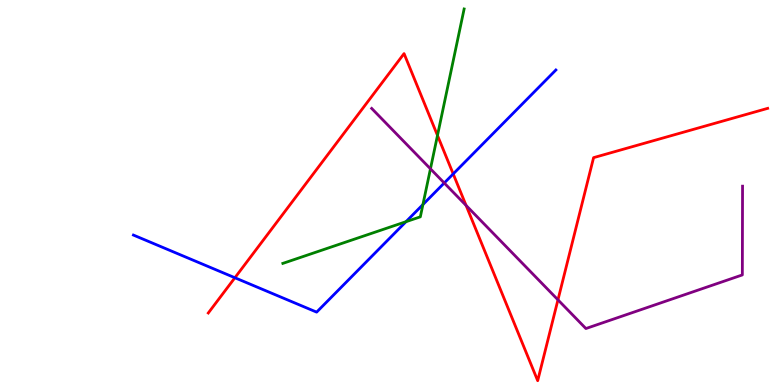[{'lines': ['blue', 'red'], 'intersections': [{'x': 3.03, 'y': 2.79}, {'x': 5.85, 'y': 5.48}]}, {'lines': ['green', 'red'], 'intersections': [{'x': 5.64, 'y': 6.48}]}, {'lines': ['purple', 'red'], 'intersections': [{'x': 6.01, 'y': 4.66}, {'x': 7.2, 'y': 2.21}]}, {'lines': ['blue', 'green'], 'intersections': [{'x': 5.24, 'y': 4.24}, {'x': 5.46, 'y': 4.69}]}, {'lines': ['blue', 'purple'], 'intersections': [{'x': 5.73, 'y': 5.25}]}, {'lines': ['green', 'purple'], 'intersections': [{'x': 5.55, 'y': 5.62}]}]